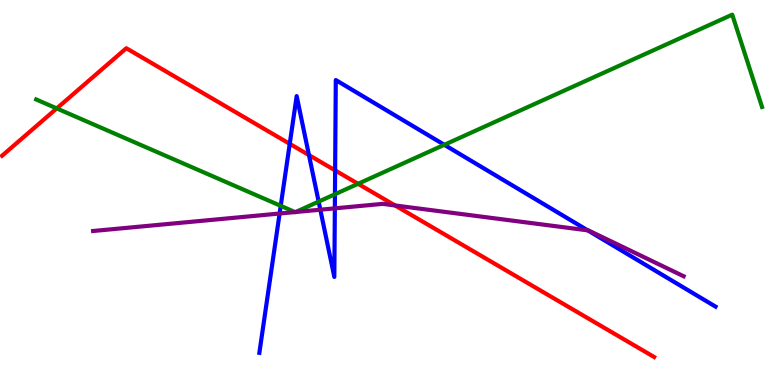[{'lines': ['blue', 'red'], 'intersections': [{'x': 3.74, 'y': 6.26}, {'x': 3.99, 'y': 5.97}, {'x': 4.32, 'y': 5.57}]}, {'lines': ['green', 'red'], 'intersections': [{'x': 0.732, 'y': 7.18}, {'x': 4.62, 'y': 5.23}]}, {'lines': ['purple', 'red'], 'intersections': [{'x': 5.1, 'y': 4.66}]}, {'lines': ['blue', 'green'], 'intersections': [{'x': 3.62, 'y': 4.65}, {'x': 4.11, 'y': 4.76}, {'x': 4.32, 'y': 4.95}, {'x': 5.73, 'y': 6.24}]}, {'lines': ['blue', 'purple'], 'intersections': [{'x': 3.61, 'y': 4.45}, {'x': 4.13, 'y': 4.55}, {'x': 4.32, 'y': 4.59}, {'x': 7.58, 'y': 4.02}]}, {'lines': ['green', 'purple'], 'intersections': [{'x': 3.81, 'y': 4.49}, {'x': 3.81, 'y': 4.49}]}]